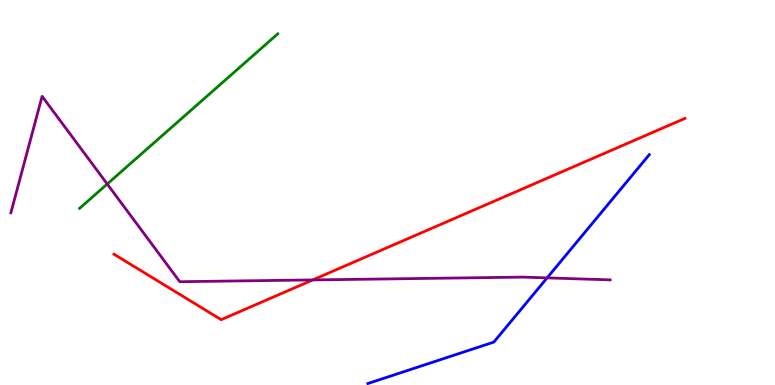[{'lines': ['blue', 'red'], 'intersections': []}, {'lines': ['green', 'red'], 'intersections': []}, {'lines': ['purple', 'red'], 'intersections': [{'x': 4.04, 'y': 2.73}]}, {'lines': ['blue', 'green'], 'intersections': []}, {'lines': ['blue', 'purple'], 'intersections': [{'x': 7.06, 'y': 2.78}]}, {'lines': ['green', 'purple'], 'intersections': [{'x': 1.38, 'y': 5.22}]}]